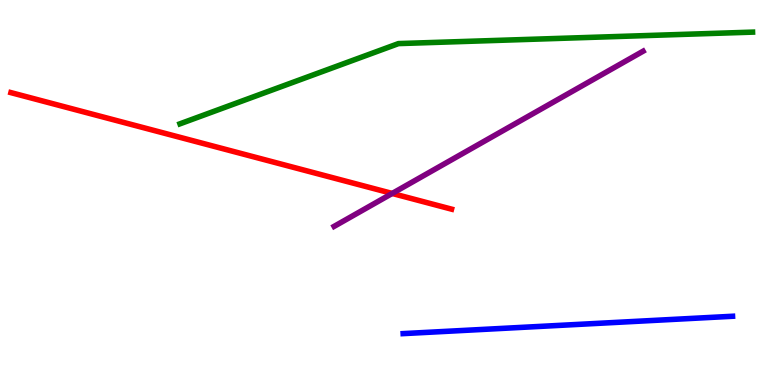[{'lines': ['blue', 'red'], 'intersections': []}, {'lines': ['green', 'red'], 'intersections': []}, {'lines': ['purple', 'red'], 'intersections': [{'x': 5.06, 'y': 4.98}]}, {'lines': ['blue', 'green'], 'intersections': []}, {'lines': ['blue', 'purple'], 'intersections': []}, {'lines': ['green', 'purple'], 'intersections': []}]